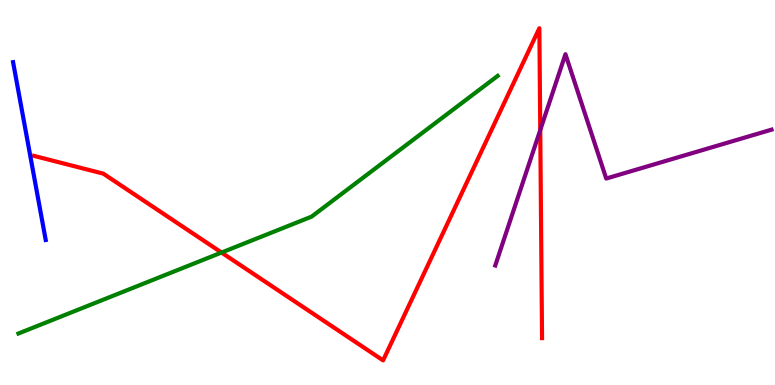[{'lines': ['blue', 'red'], 'intersections': []}, {'lines': ['green', 'red'], 'intersections': [{'x': 2.86, 'y': 3.44}]}, {'lines': ['purple', 'red'], 'intersections': [{'x': 6.97, 'y': 6.62}]}, {'lines': ['blue', 'green'], 'intersections': []}, {'lines': ['blue', 'purple'], 'intersections': []}, {'lines': ['green', 'purple'], 'intersections': []}]